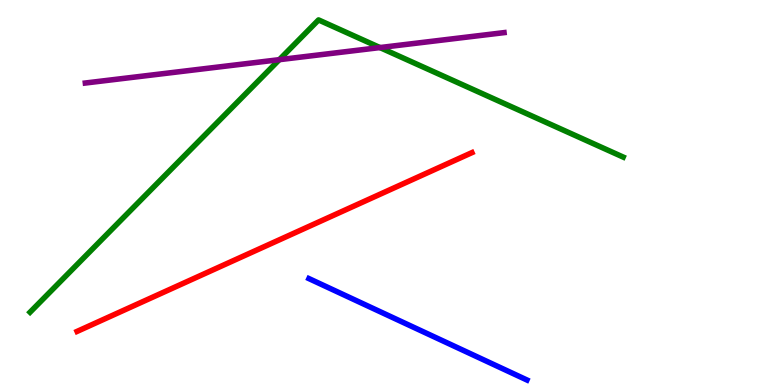[{'lines': ['blue', 'red'], 'intersections': []}, {'lines': ['green', 'red'], 'intersections': []}, {'lines': ['purple', 'red'], 'intersections': []}, {'lines': ['blue', 'green'], 'intersections': []}, {'lines': ['blue', 'purple'], 'intersections': []}, {'lines': ['green', 'purple'], 'intersections': [{'x': 3.6, 'y': 8.45}, {'x': 4.9, 'y': 8.76}]}]